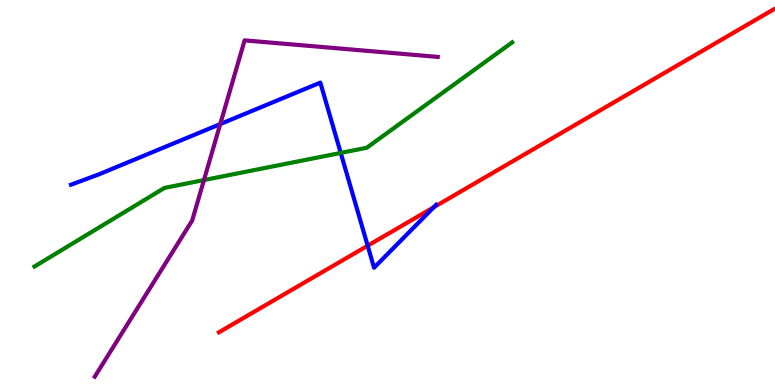[{'lines': ['blue', 'red'], 'intersections': [{'x': 4.74, 'y': 3.62}, {'x': 5.6, 'y': 4.62}]}, {'lines': ['green', 'red'], 'intersections': []}, {'lines': ['purple', 'red'], 'intersections': []}, {'lines': ['blue', 'green'], 'intersections': [{'x': 4.4, 'y': 6.03}]}, {'lines': ['blue', 'purple'], 'intersections': [{'x': 2.84, 'y': 6.78}]}, {'lines': ['green', 'purple'], 'intersections': [{'x': 2.63, 'y': 5.32}]}]